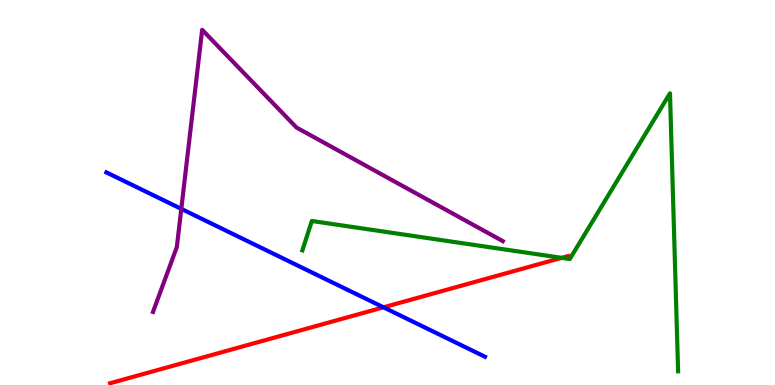[{'lines': ['blue', 'red'], 'intersections': [{'x': 4.95, 'y': 2.02}]}, {'lines': ['green', 'red'], 'intersections': [{'x': 7.25, 'y': 3.3}]}, {'lines': ['purple', 'red'], 'intersections': []}, {'lines': ['blue', 'green'], 'intersections': []}, {'lines': ['blue', 'purple'], 'intersections': [{'x': 2.34, 'y': 4.57}]}, {'lines': ['green', 'purple'], 'intersections': []}]